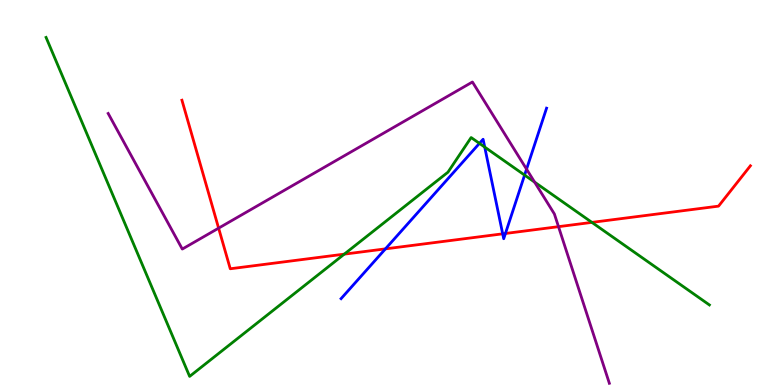[{'lines': ['blue', 'red'], 'intersections': [{'x': 4.97, 'y': 3.54}, {'x': 6.49, 'y': 3.93}, {'x': 6.52, 'y': 3.94}]}, {'lines': ['green', 'red'], 'intersections': [{'x': 4.44, 'y': 3.4}, {'x': 7.64, 'y': 4.22}]}, {'lines': ['purple', 'red'], 'intersections': [{'x': 2.82, 'y': 4.07}, {'x': 7.21, 'y': 4.11}]}, {'lines': ['blue', 'green'], 'intersections': [{'x': 6.19, 'y': 6.28}, {'x': 6.25, 'y': 6.18}, {'x': 6.77, 'y': 5.45}]}, {'lines': ['blue', 'purple'], 'intersections': [{'x': 6.79, 'y': 5.61}]}, {'lines': ['green', 'purple'], 'intersections': [{'x': 6.9, 'y': 5.27}]}]